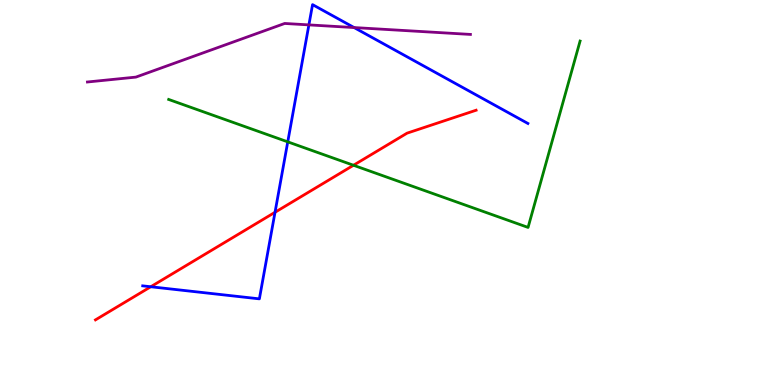[{'lines': ['blue', 'red'], 'intersections': [{'x': 1.95, 'y': 2.55}, {'x': 3.55, 'y': 4.49}]}, {'lines': ['green', 'red'], 'intersections': [{'x': 4.56, 'y': 5.71}]}, {'lines': ['purple', 'red'], 'intersections': []}, {'lines': ['blue', 'green'], 'intersections': [{'x': 3.71, 'y': 6.32}]}, {'lines': ['blue', 'purple'], 'intersections': [{'x': 3.99, 'y': 9.35}, {'x': 4.57, 'y': 9.28}]}, {'lines': ['green', 'purple'], 'intersections': []}]